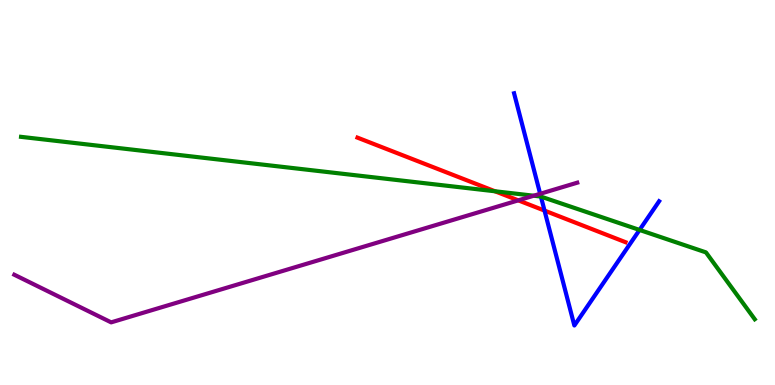[{'lines': ['blue', 'red'], 'intersections': [{'x': 7.03, 'y': 4.53}]}, {'lines': ['green', 'red'], 'intersections': [{'x': 6.39, 'y': 5.03}]}, {'lines': ['purple', 'red'], 'intersections': [{'x': 6.69, 'y': 4.8}]}, {'lines': ['blue', 'green'], 'intersections': [{'x': 6.98, 'y': 4.89}, {'x': 8.25, 'y': 4.03}]}, {'lines': ['blue', 'purple'], 'intersections': [{'x': 6.97, 'y': 4.97}]}, {'lines': ['green', 'purple'], 'intersections': [{'x': 6.89, 'y': 4.92}]}]